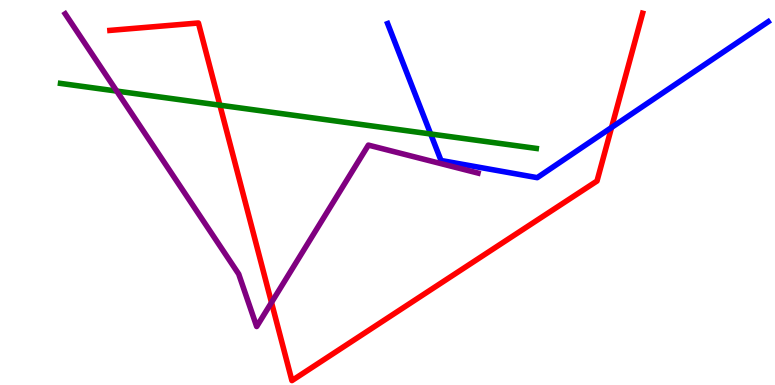[{'lines': ['blue', 'red'], 'intersections': [{'x': 7.89, 'y': 6.69}]}, {'lines': ['green', 'red'], 'intersections': [{'x': 2.84, 'y': 7.27}]}, {'lines': ['purple', 'red'], 'intersections': [{'x': 3.5, 'y': 2.14}]}, {'lines': ['blue', 'green'], 'intersections': [{'x': 5.56, 'y': 6.52}]}, {'lines': ['blue', 'purple'], 'intersections': []}, {'lines': ['green', 'purple'], 'intersections': [{'x': 1.51, 'y': 7.63}]}]